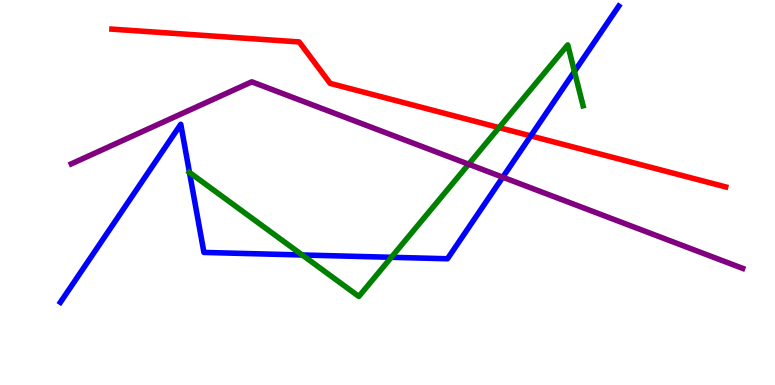[{'lines': ['blue', 'red'], 'intersections': [{'x': 6.85, 'y': 6.47}]}, {'lines': ['green', 'red'], 'intersections': [{'x': 6.44, 'y': 6.69}]}, {'lines': ['purple', 'red'], 'intersections': []}, {'lines': ['blue', 'green'], 'intersections': [{'x': 2.44, 'y': 5.52}, {'x': 3.9, 'y': 3.38}, {'x': 5.05, 'y': 3.32}, {'x': 7.41, 'y': 8.14}]}, {'lines': ['blue', 'purple'], 'intersections': [{'x': 6.49, 'y': 5.4}]}, {'lines': ['green', 'purple'], 'intersections': [{'x': 6.05, 'y': 5.73}]}]